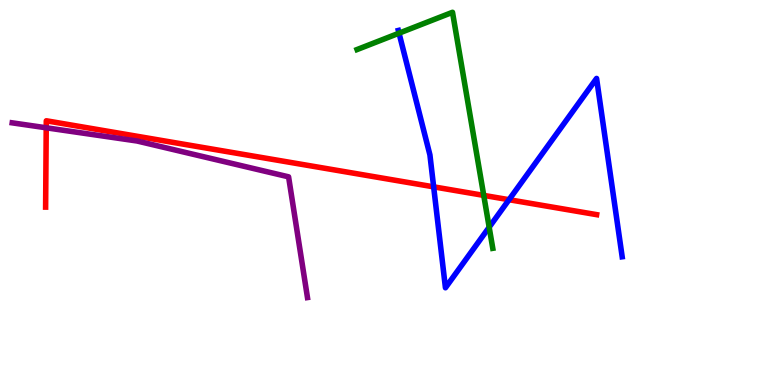[{'lines': ['blue', 'red'], 'intersections': [{'x': 5.6, 'y': 5.15}, {'x': 6.57, 'y': 4.81}]}, {'lines': ['green', 'red'], 'intersections': [{'x': 6.24, 'y': 4.92}]}, {'lines': ['purple', 'red'], 'intersections': [{'x': 0.596, 'y': 6.68}]}, {'lines': ['blue', 'green'], 'intersections': [{'x': 5.15, 'y': 9.14}, {'x': 6.31, 'y': 4.1}]}, {'lines': ['blue', 'purple'], 'intersections': []}, {'lines': ['green', 'purple'], 'intersections': []}]